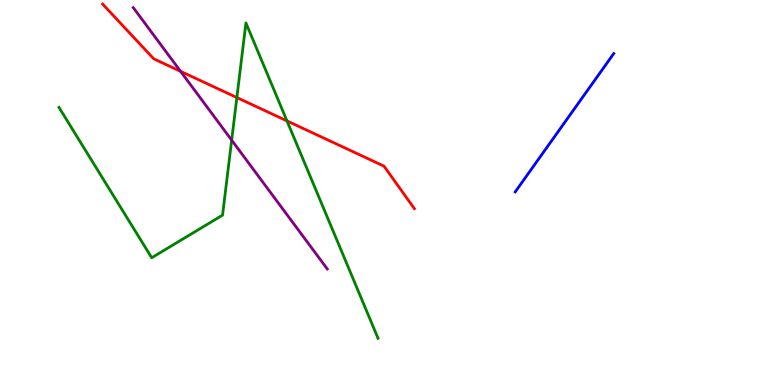[{'lines': ['blue', 'red'], 'intersections': []}, {'lines': ['green', 'red'], 'intersections': [{'x': 3.06, 'y': 7.47}, {'x': 3.7, 'y': 6.86}]}, {'lines': ['purple', 'red'], 'intersections': [{'x': 2.33, 'y': 8.15}]}, {'lines': ['blue', 'green'], 'intersections': []}, {'lines': ['blue', 'purple'], 'intersections': []}, {'lines': ['green', 'purple'], 'intersections': [{'x': 2.99, 'y': 6.36}]}]